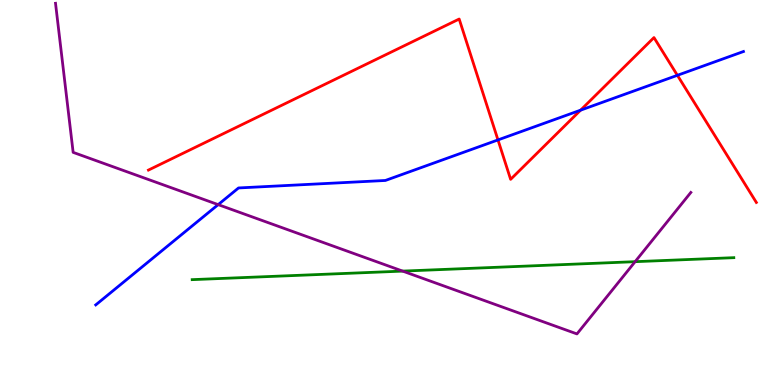[{'lines': ['blue', 'red'], 'intersections': [{'x': 6.43, 'y': 6.37}, {'x': 7.49, 'y': 7.14}, {'x': 8.74, 'y': 8.04}]}, {'lines': ['green', 'red'], 'intersections': []}, {'lines': ['purple', 'red'], 'intersections': []}, {'lines': ['blue', 'green'], 'intersections': []}, {'lines': ['blue', 'purple'], 'intersections': [{'x': 2.82, 'y': 4.68}]}, {'lines': ['green', 'purple'], 'intersections': [{'x': 5.2, 'y': 2.96}, {'x': 8.19, 'y': 3.2}]}]